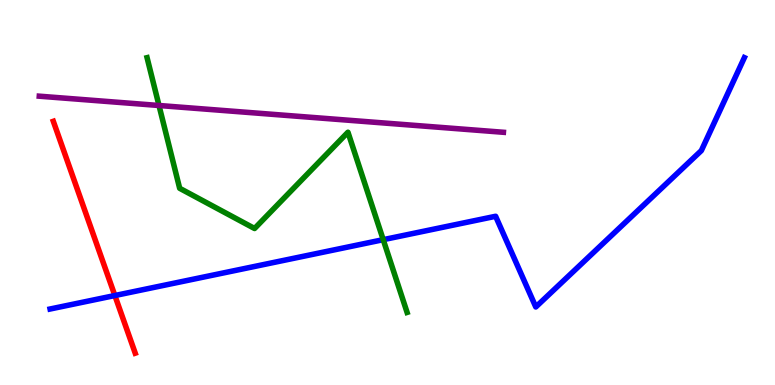[{'lines': ['blue', 'red'], 'intersections': [{'x': 1.48, 'y': 2.32}]}, {'lines': ['green', 'red'], 'intersections': []}, {'lines': ['purple', 'red'], 'intersections': []}, {'lines': ['blue', 'green'], 'intersections': [{'x': 4.94, 'y': 3.77}]}, {'lines': ['blue', 'purple'], 'intersections': []}, {'lines': ['green', 'purple'], 'intersections': [{'x': 2.05, 'y': 7.26}]}]